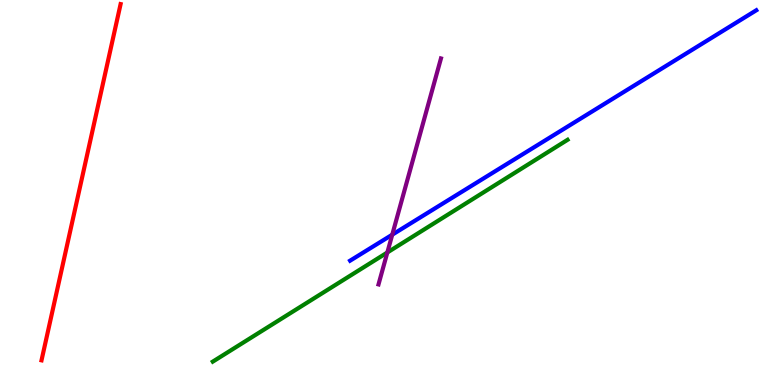[{'lines': ['blue', 'red'], 'intersections': []}, {'lines': ['green', 'red'], 'intersections': []}, {'lines': ['purple', 'red'], 'intersections': []}, {'lines': ['blue', 'green'], 'intersections': []}, {'lines': ['blue', 'purple'], 'intersections': [{'x': 5.06, 'y': 3.9}]}, {'lines': ['green', 'purple'], 'intersections': [{'x': 5.0, 'y': 3.44}]}]